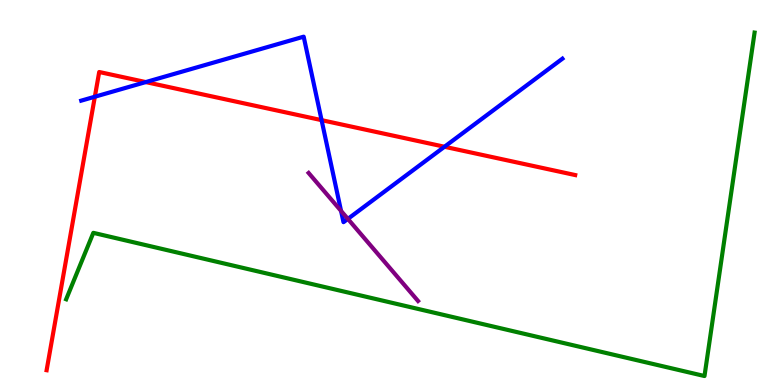[{'lines': ['blue', 'red'], 'intersections': [{'x': 1.22, 'y': 7.49}, {'x': 1.88, 'y': 7.87}, {'x': 4.15, 'y': 6.88}, {'x': 5.74, 'y': 6.19}]}, {'lines': ['green', 'red'], 'intersections': []}, {'lines': ['purple', 'red'], 'intersections': []}, {'lines': ['blue', 'green'], 'intersections': []}, {'lines': ['blue', 'purple'], 'intersections': [{'x': 4.4, 'y': 4.52}, {'x': 4.49, 'y': 4.31}]}, {'lines': ['green', 'purple'], 'intersections': []}]